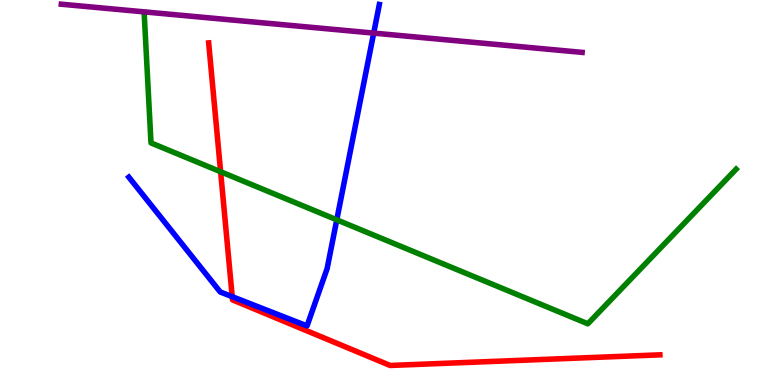[{'lines': ['blue', 'red'], 'intersections': [{'x': 3.0, 'y': 2.29}]}, {'lines': ['green', 'red'], 'intersections': [{'x': 2.85, 'y': 5.54}]}, {'lines': ['purple', 'red'], 'intersections': []}, {'lines': ['blue', 'green'], 'intersections': [{'x': 4.35, 'y': 4.29}]}, {'lines': ['blue', 'purple'], 'intersections': [{'x': 4.82, 'y': 9.14}]}, {'lines': ['green', 'purple'], 'intersections': []}]